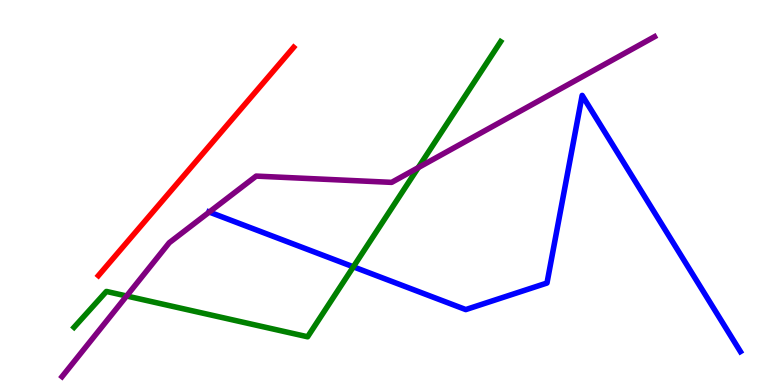[{'lines': ['blue', 'red'], 'intersections': []}, {'lines': ['green', 'red'], 'intersections': []}, {'lines': ['purple', 'red'], 'intersections': []}, {'lines': ['blue', 'green'], 'intersections': [{'x': 4.56, 'y': 3.07}]}, {'lines': ['blue', 'purple'], 'intersections': [{'x': 2.7, 'y': 4.49}]}, {'lines': ['green', 'purple'], 'intersections': [{'x': 1.63, 'y': 2.31}, {'x': 5.4, 'y': 5.65}]}]